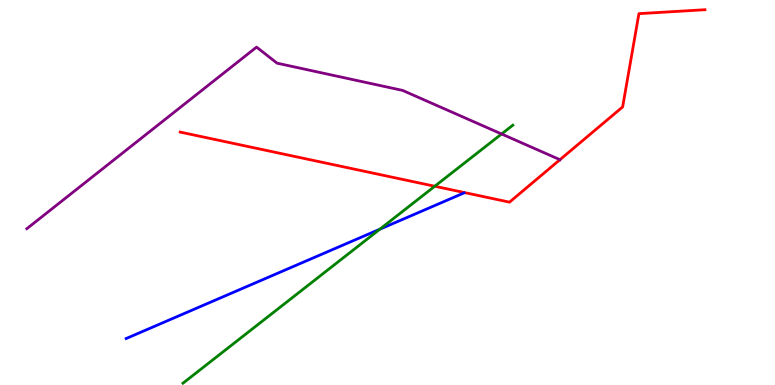[{'lines': ['blue', 'red'], 'intersections': []}, {'lines': ['green', 'red'], 'intersections': [{'x': 5.61, 'y': 5.16}]}, {'lines': ['purple', 'red'], 'intersections': [{'x': 7.23, 'y': 5.85}]}, {'lines': ['blue', 'green'], 'intersections': [{'x': 4.9, 'y': 4.05}]}, {'lines': ['blue', 'purple'], 'intersections': []}, {'lines': ['green', 'purple'], 'intersections': [{'x': 6.47, 'y': 6.52}]}]